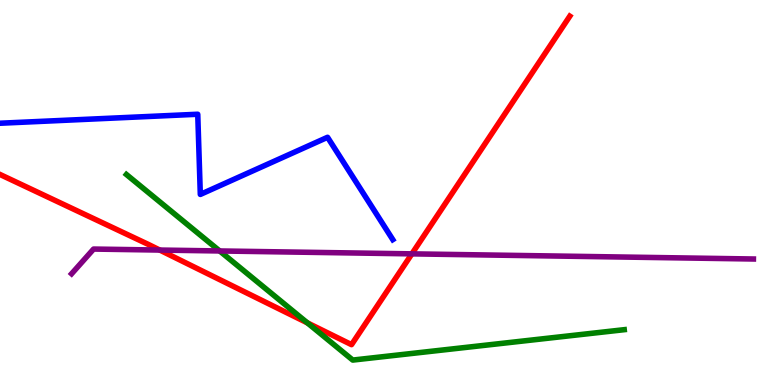[{'lines': ['blue', 'red'], 'intersections': []}, {'lines': ['green', 'red'], 'intersections': [{'x': 3.97, 'y': 1.61}]}, {'lines': ['purple', 'red'], 'intersections': [{'x': 2.06, 'y': 3.5}, {'x': 5.31, 'y': 3.41}]}, {'lines': ['blue', 'green'], 'intersections': []}, {'lines': ['blue', 'purple'], 'intersections': []}, {'lines': ['green', 'purple'], 'intersections': [{'x': 2.83, 'y': 3.48}]}]